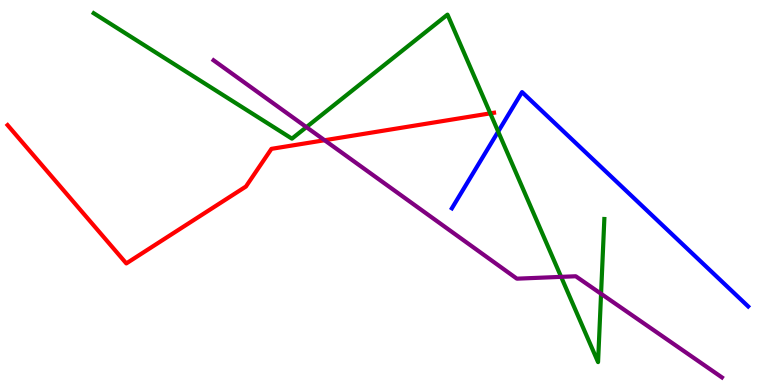[{'lines': ['blue', 'red'], 'intersections': []}, {'lines': ['green', 'red'], 'intersections': [{'x': 6.33, 'y': 7.06}]}, {'lines': ['purple', 'red'], 'intersections': [{'x': 4.19, 'y': 6.36}]}, {'lines': ['blue', 'green'], 'intersections': [{'x': 6.43, 'y': 6.58}]}, {'lines': ['blue', 'purple'], 'intersections': []}, {'lines': ['green', 'purple'], 'intersections': [{'x': 3.95, 'y': 6.7}, {'x': 7.24, 'y': 2.81}, {'x': 7.76, 'y': 2.37}]}]